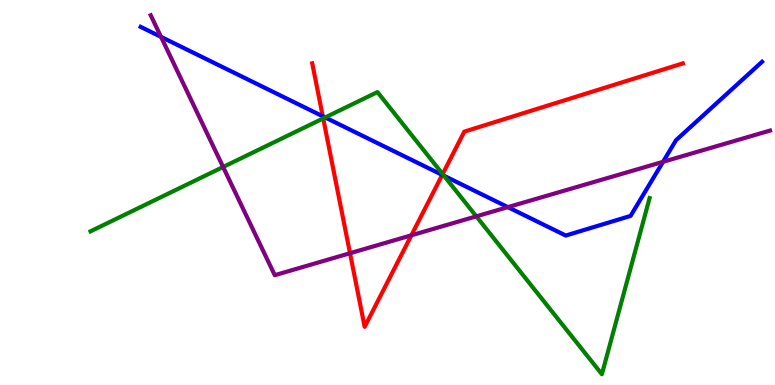[{'lines': ['blue', 'red'], 'intersections': [{'x': 4.16, 'y': 6.98}, {'x': 5.71, 'y': 5.46}]}, {'lines': ['green', 'red'], 'intersections': [{'x': 4.17, 'y': 6.92}, {'x': 5.71, 'y': 5.48}]}, {'lines': ['purple', 'red'], 'intersections': [{'x': 4.52, 'y': 3.42}, {'x': 5.31, 'y': 3.89}]}, {'lines': ['blue', 'green'], 'intersections': [{'x': 4.2, 'y': 6.95}, {'x': 5.73, 'y': 5.43}]}, {'lines': ['blue', 'purple'], 'intersections': [{'x': 2.08, 'y': 9.04}, {'x': 6.55, 'y': 4.62}, {'x': 8.56, 'y': 5.8}]}, {'lines': ['green', 'purple'], 'intersections': [{'x': 2.88, 'y': 5.66}, {'x': 6.15, 'y': 4.38}]}]